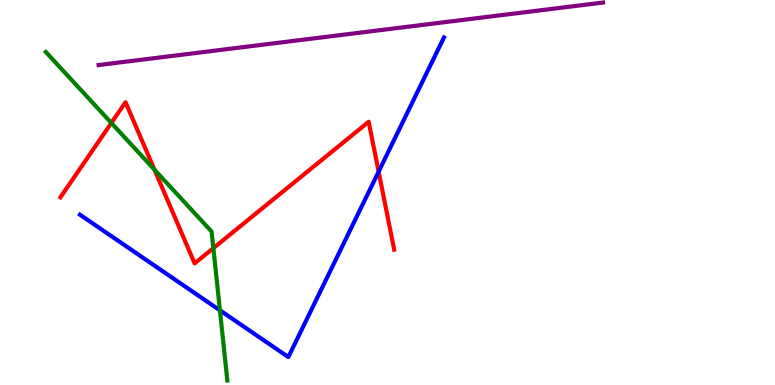[{'lines': ['blue', 'red'], 'intersections': [{'x': 4.89, 'y': 5.54}]}, {'lines': ['green', 'red'], 'intersections': [{'x': 1.44, 'y': 6.81}, {'x': 1.99, 'y': 5.59}, {'x': 2.75, 'y': 3.56}]}, {'lines': ['purple', 'red'], 'intersections': []}, {'lines': ['blue', 'green'], 'intersections': [{'x': 2.84, 'y': 1.94}]}, {'lines': ['blue', 'purple'], 'intersections': []}, {'lines': ['green', 'purple'], 'intersections': []}]